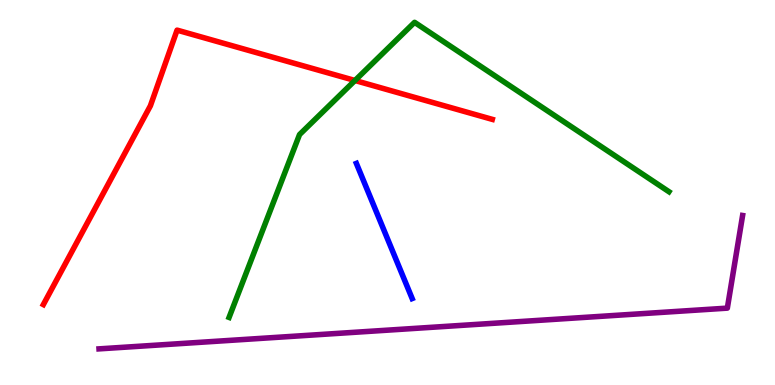[{'lines': ['blue', 'red'], 'intersections': []}, {'lines': ['green', 'red'], 'intersections': [{'x': 4.58, 'y': 7.91}]}, {'lines': ['purple', 'red'], 'intersections': []}, {'lines': ['blue', 'green'], 'intersections': []}, {'lines': ['blue', 'purple'], 'intersections': []}, {'lines': ['green', 'purple'], 'intersections': []}]